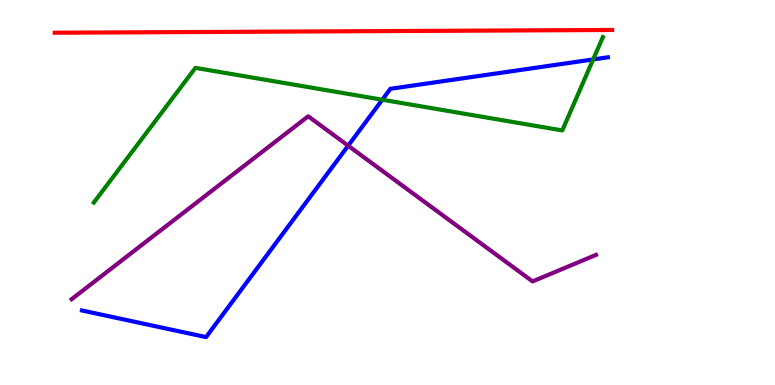[{'lines': ['blue', 'red'], 'intersections': []}, {'lines': ['green', 'red'], 'intersections': []}, {'lines': ['purple', 'red'], 'intersections': []}, {'lines': ['blue', 'green'], 'intersections': [{'x': 4.93, 'y': 7.41}, {'x': 7.65, 'y': 8.46}]}, {'lines': ['blue', 'purple'], 'intersections': [{'x': 4.49, 'y': 6.22}]}, {'lines': ['green', 'purple'], 'intersections': []}]